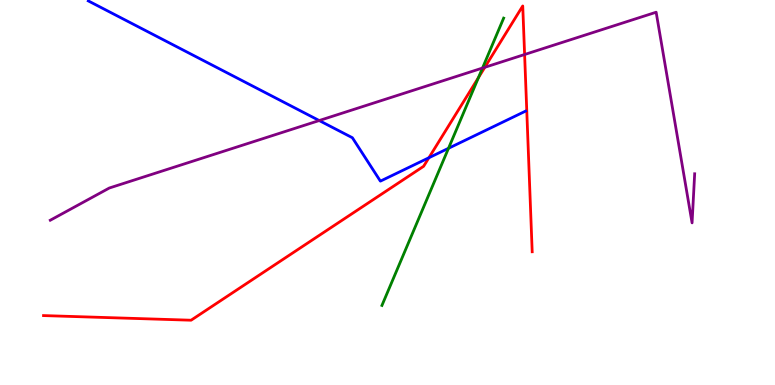[{'lines': ['blue', 'red'], 'intersections': [{'x': 5.53, 'y': 5.9}]}, {'lines': ['green', 'red'], 'intersections': [{'x': 6.17, 'y': 7.99}]}, {'lines': ['purple', 'red'], 'intersections': [{'x': 6.26, 'y': 8.25}, {'x': 6.77, 'y': 8.58}]}, {'lines': ['blue', 'green'], 'intersections': [{'x': 5.79, 'y': 6.15}]}, {'lines': ['blue', 'purple'], 'intersections': [{'x': 4.12, 'y': 6.87}]}, {'lines': ['green', 'purple'], 'intersections': [{'x': 6.23, 'y': 8.23}]}]